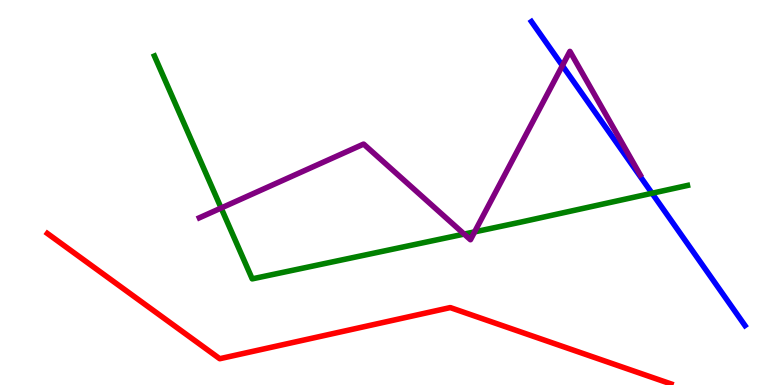[{'lines': ['blue', 'red'], 'intersections': []}, {'lines': ['green', 'red'], 'intersections': []}, {'lines': ['purple', 'red'], 'intersections': []}, {'lines': ['blue', 'green'], 'intersections': [{'x': 8.41, 'y': 4.98}]}, {'lines': ['blue', 'purple'], 'intersections': [{'x': 7.26, 'y': 8.3}]}, {'lines': ['green', 'purple'], 'intersections': [{'x': 2.85, 'y': 4.6}, {'x': 5.99, 'y': 3.92}, {'x': 6.12, 'y': 3.98}]}]